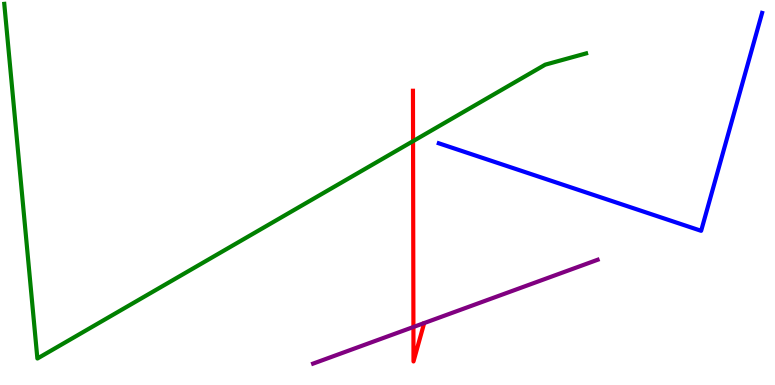[{'lines': ['blue', 'red'], 'intersections': []}, {'lines': ['green', 'red'], 'intersections': [{'x': 5.33, 'y': 6.33}]}, {'lines': ['purple', 'red'], 'intersections': [{'x': 5.33, 'y': 1.51}]}, {'lines': ['blue', 'green'], 'intersections': []}, {'lines': ['blue', 'purple'], 'intersections': []}, {'lines': ['green', 'purple'], 'intersections': []}]